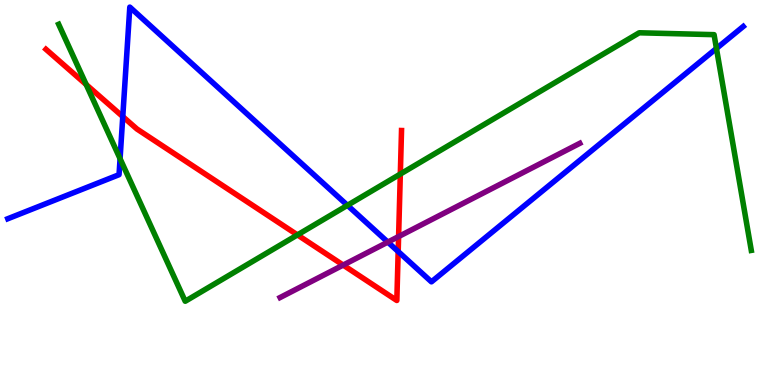[{'lines': ['blue', 'red'], 'intersections': [{'x': 1.58, 'y': 6.97}, {'x': 5.14, 'y': 3.47}]}, {'lines': ['green', 'red'], 'intersections': [{'x': 1.11, 'y': 7.8}, {'x': 3.84, 'y': 3.9}, {'x': 5.17, 'y': 5.48}]}, {'lines': ['purple', 'red'], 'intersections': [{'x': 4.43, 'y': 3.11}, {'x': 5.14, 'y': 3.86}]}, {'lines': ['blue', 'green'], 'intersections': [{'x': 1.55, 'y': 5.88}, {'x': 4.48, 'y': 4.67}, {'x': 9.24, 'y': 8.74}]}, {'lines': ['blue', 'purple'], 'intersections': [{'x': 5.0, 'y': 3.71}]}, {'lines': ['green', 'purple'], 'intersections': []}]